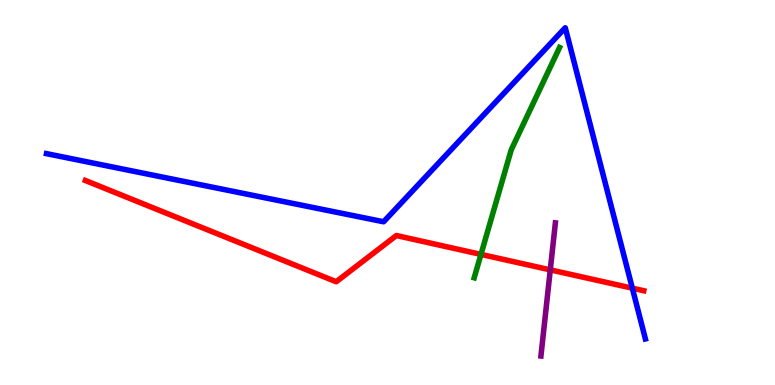[{'lines': ['blue', 'red'], 'intersections': [{'x': 8.16, 'y': 2.51}]}, {'lines': ['green', 'red'], 'intersections': [{'x': 6.21, 'y': 3.39}]}, {'lines': ['purple', 'red'], 'intersections': [{'x': 7.1, 'y': 2.99}]}, {'lines': ['blue', 'green'], 'intersections': []}, {'lines': ['blue', 'purple'], 'intersections': []}, {'lines': ['green', 'purple'], 'intersections': []}]